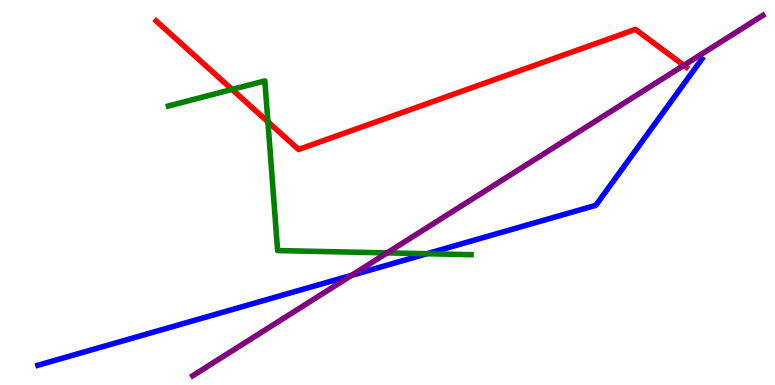[{'lines': ['blue', 'red'], 'intersections': []}, {'lines': ['green', 'red'], 'intersections': [{'x': 2.99, 'y': 7.68}, {'x': 3.46, 'y': 6.84}]}, {'lines': ['purple', 'red'], 'intersections': [{'x': 8.82, 'y': 8.3}]}, {'lines': ['blue', 'green'], 'intersections': [{'x': 5.51, 'y': 3.41}]}, {'lines': ['blue', 'purple'], 'intersections': [{'x': 4.54, 'y': 2.85}]}, {'lines': ['green', 'purple'], 'intersections': [{'x': 4.99, 'y': 3.43}]}]